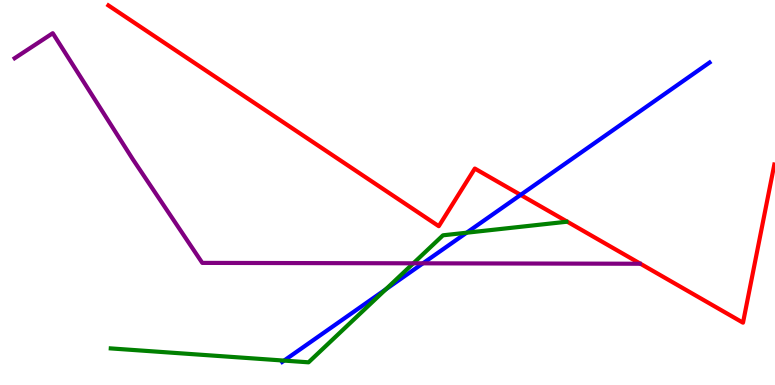[{'lines': ['blue', 'red'], 'intersections': [{'x': 6.72, 'y': 4.94}]}, {'lines': ['green', 'red'], 'intersections': []}, {'lines': ['purple', 'red'], 'intersections': []}, {'lines': ['blue', 'green'], 'intersections': [{'x': 3.67, 'y': 0.634}, {'x': 4.98, 'y': 2.49}, {'x': 6.02, 'y': 3.96}]}, {'lines': ['blue', 'purple'], 'intersections': [{'x': 5.46, 'y': 3.16}]}, {'lines': ['green', 'purple'], 'intersections': [{'x': 5.33, 'y': 3.16}]}]